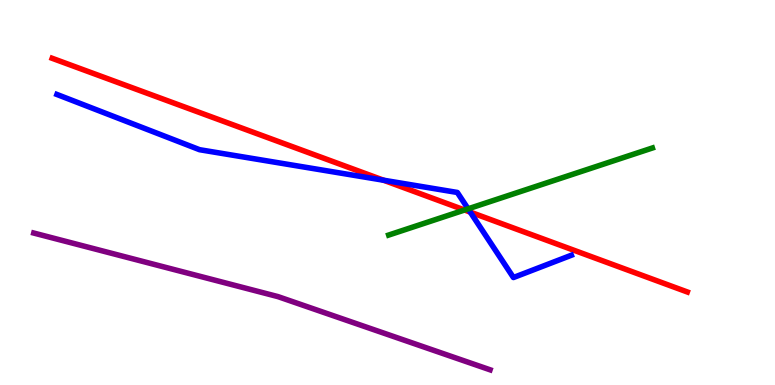[{'lines': ['blue', 'red'], 'intersections': [{'x': 4.95, 'y': 5.32}, {'x': 6.07, 'y': 4.49}]}, {'lines': ['green', 'red'], 'intersections': [{'x': 5.99, 'y': 4.55}]}, {'lines': ['purple', 'red'], 'intersections': []}, {'lines': ['blue', 'green'], 'intersections': [{'x': 6.04, 'y': 4.58}]}, {'lines': ['blue', 'purple'], 'intersections': []}, {'lines': ['green', 'purple'], 'intersections': []}]